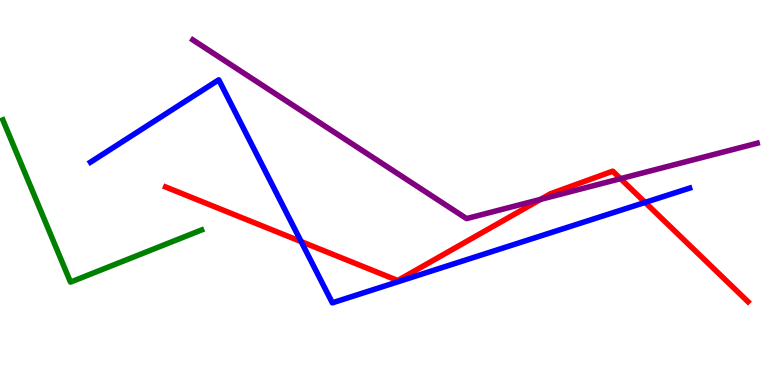[{'lines': ['blue', 'red'], 'intersections': [{'x': 3.89, 'y': 3.73}, {'x': 8.32, 'y': 4.74}]}, {'lines': ['green', 'red'], 'intersections': []}, {'lines': ['purple', 'red'], 'intersections': [{'x': 6.98, 'y': 4.82}, {'x': 8.01, 'y': 5.36}]}, {'lines': ['blue', 'green'], 'intersections': []}, {'lines': ['blue', 'purple'], 'intersections': []}, {'lines': ['green', 'purple'], 'intersections': []}]